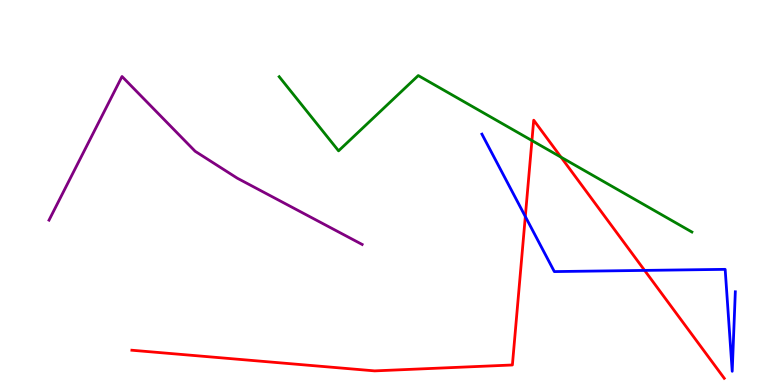[{'lines': ['blue', 'red'], 'intersections': [{'x': 6.78, 'y': 4.38}, {'x': 8.32, 'y': 2.98}]}, {'lines': ['green', 'red'], 'intersections': [{'x': 6.86, 'y': 6.35}, {'x': 7.24, 'y': 5.92}]}, {'lines': ['purple', 'red'], 'intersections': []}, {'lines': ['blue', 'green'], 'intersections': []}, {'lines': ['blue', 'purple'], 'intersections': []}, {'lines': ['green', 'purple'], 'intersections': []}]